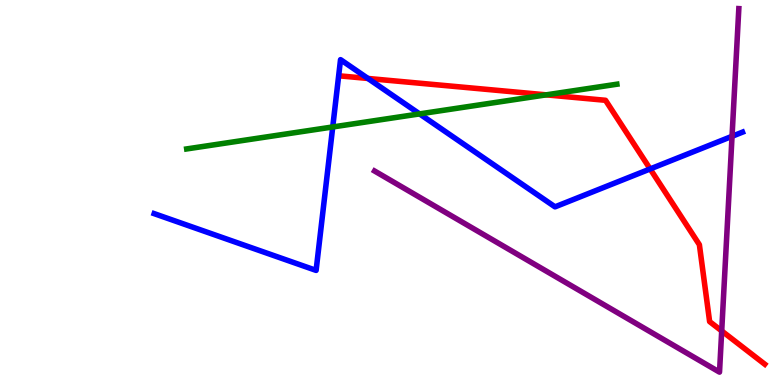[{'lines': ['blue', 'red'], 'intersections': [{'x': 4.75, 'y': 7.96}, {'x': 8.39, 'y': 5.61}]}, {'lines': ['green', 'red'], 'intersections': [{'x': 7.05, 'y': 7.54}]}, {'lines': ['purple', 'red'], 'intersections': [{'x': 9.31, 'y': 1.4}]}, {'lines': ['blue', 'green'], 'intersections': [{'x': 4.29, 'y': 6.7}, {'x': 5.41, 'y': 7.04}]}, {'lines': ['blue', 'purple'], 'intersections': [{'x': 9.45, 'y': 6.46}]}, {'lines': ['green', 'purple'], 'intersections': []}]